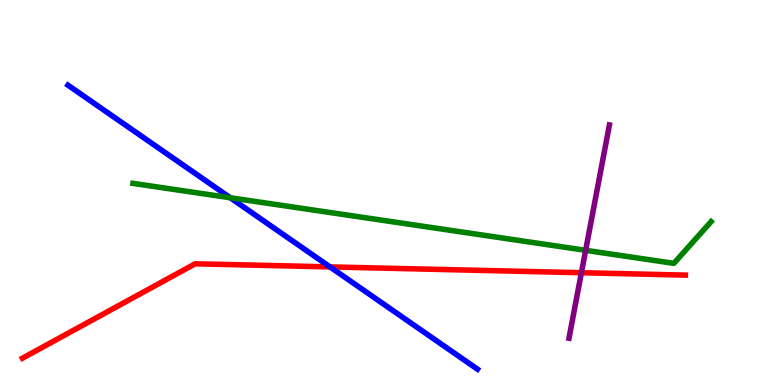[{'lines': ['blue', 'red'], 'intersections': [{'x': 4.26, 'y': 3.07}]}, {'lines': ['green', 'red'], 'intersections': []}, {'lines': ['purple', 'red'], 'intersections': [{'x': 7.5, 'y': 2.92}]}, {'lines': ['blue', 'green'], 'intersections': [{'x': 2.97, 'y': 4.86}]}, {'lines': ['blue', 'purple'], 'intersections': []}, {'lines': ['green', 'purple'], 'intersections': [{'x': 7.56, 'y': 3.5}]}]